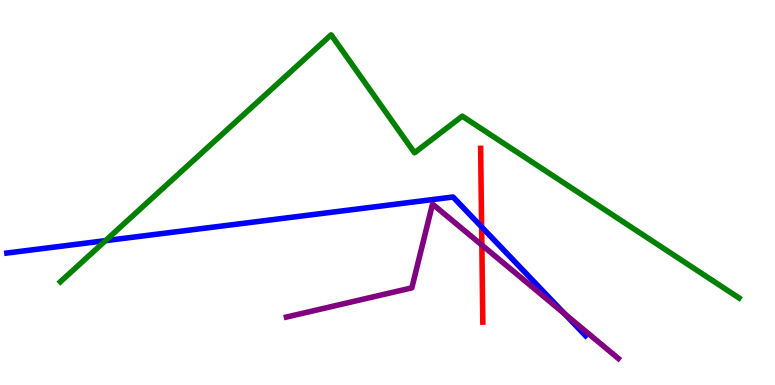[{'lines': ['blue', 'red'], 'intersections': [{'x': 6.21, 'y': 4.11}]}, {'lines': ['green', 'red'], 'intersections': []}, {'lines': ['purple', 'red'], 'intersections': [{'x': 6.22, 'y': 3.63}]}, {'lines': ['blue', 'green'], 'intersections': [{'x': 1.36, 'y': 3.75}]}, {'lines': ['blue', 'purple'], 'intersections': [{'x': 7.29, 'y': 1.84}]}, {'lines': ['green', 'purple'], 'intersections': []}]